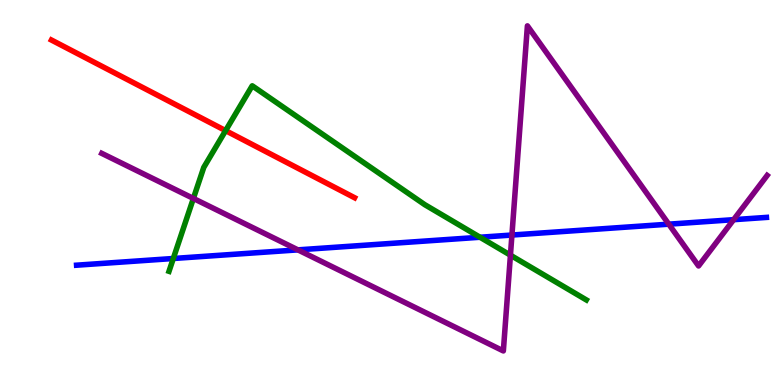[{'lines': ['blue', 'red'], 'intersections': []}, {'lines': ['green', 'red'], 'intersections': [{'x': 2.91, 'y': 6.61}]}, {'lines': ['purple', 'red'], 'intersections': []}, {'lines': ['blue', 'green'], 'intersections': [{'x': 2.24, 'y': 3.29}, {'x': 6.19, 'y': 3.84}]}, {'lines': ['blue', 'purple'], 'intersections': [{'x': 3.84, 'y': 3.51}, {'x': 6.61, 'y': 3.9}, {'x': 8.63, 'y': 4.18}, {'x': 9.47, 'y': 4.29}]}, {'lines': ['green', 'purple'], 'intersections': [{'x': 2.5, 'y': 4.85}, {'x': 6.59, 'y': 3.37}]}]